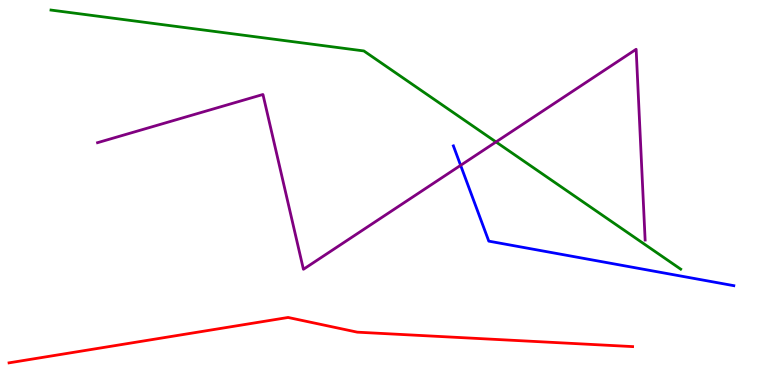[{'lines': ['blue', 'red'], 'intersections': []}, {'lines': ['green', 'red'], 'intersections': []}, {'lines': ['purple', 'red'], 'intersections': []}, {'lines': ['blue', 'green'], 'intersections': []}, {'lines': ['blue', 'purple'], 'intersections': [{'x': 5.94, 'y': 5.71}]}, {'lines': ['green', 'purple'], 'intersections': [{'x': 6.4, 'y': 6.31}]}]